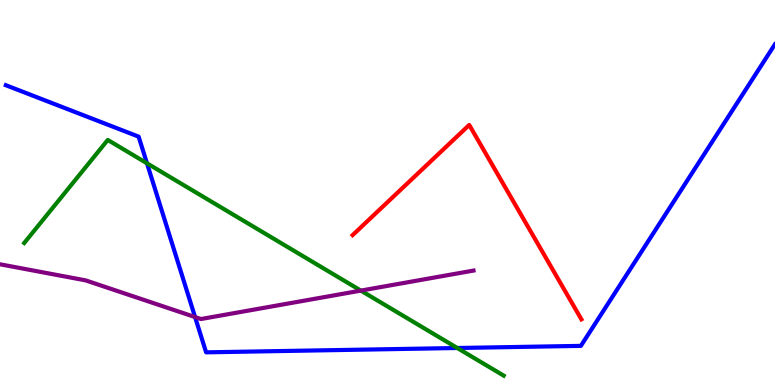[{'lines': ['blue', 'red'], 'intersections': []}, {'lines': ['green', 'red'], 'intersections': []}, {'lines': ['purple', 'red'], 'intersections': []}, {'lines': ['blue', 'green'], 'intersections': [{'x': 1.9, 'y': 5.76}, {'x': 5.9, 'y': 0.961}]}, {'lines': ['blue', 'purple'], 'intersections': [{'x': 2.52, 'y': 1.76}]}, {'lines': ['green', 'purple'], 'intersections': [{'x': 4.66, 'y': 2.45}]}]